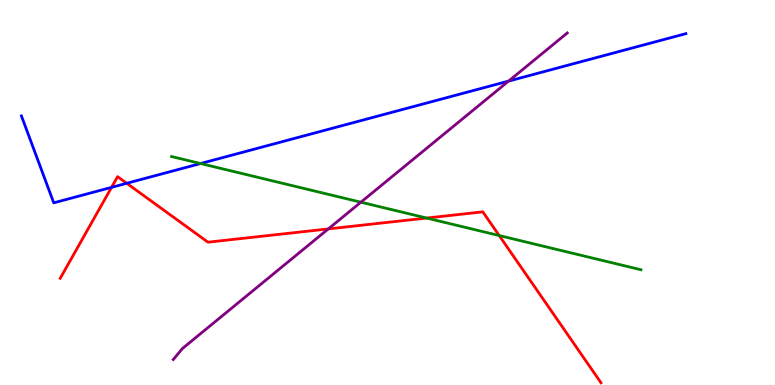[{'lines': ['blue', 'red'], 'intersections': [{'x': 1.44, 'y': 5.13}, {'x': 1.64, 'y': 5.24}]}, {'lines': ['green', 'red'], 'intersections': [{'x': 5.5, 'y': 4.34}, {'x': 6.44, 'y': 3.88}]}, {'lines': ['purple', 'red'], 'intersections': [{'x': 4.24, 'y': 4.05}]}, {'lines': ['blue', 'green'], 'intersections': [{'x': 2.59, 'y': 5.75}]}, {'lines': ['blue', 'purple'], 'intersections': [{'x': 6.56, 'y': 7.89}]}, {'lines': ['green', 'purple'], 'intersections': [{'x': 4.66, 'y': 4.75}]}]